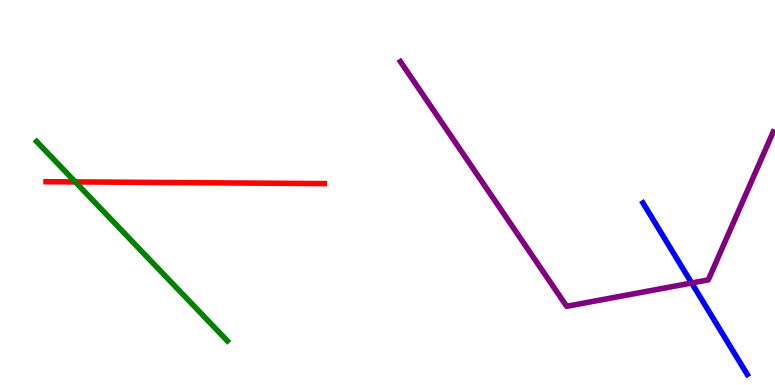[{'lines': ['blue', 'red'], 'intersections': []}, {'lines': ['green', 'red'], 'intersections': [{'x': 0.971, 'y': 5.28}]}, {'lines': ['purple', 'red'], 'intersections': []}, {'lines': ['blue', 'green'], 'intersections': []}, {'lines': ['blue', 'purple'], 'intersections': [{'x': 8.92, 'y': 2.65}]}, {'lines': ['green', 'purple'], 'intersections': []}]